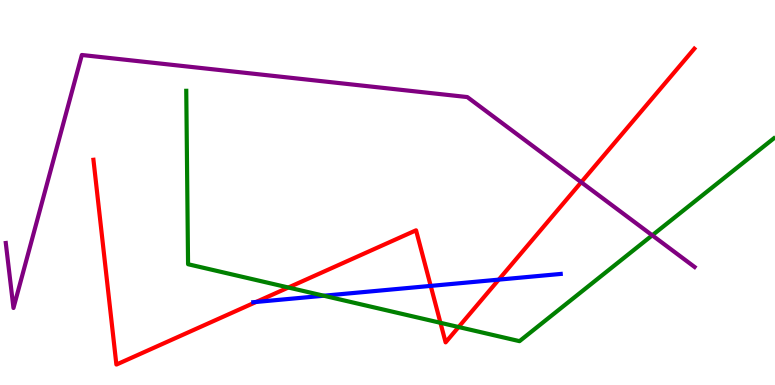[{'lines': ['blue', 'red'], 'intersections': [{'x': 3.31, 'y': 2.16}, {'x': 5.56, 'y': 2.57}, {'x': 6.44, 'y': 2.74}]}, {'lines': ['green', 'red'], 'intersections': [{'x': 3.72, 'y': 2.53}, {'x': 5.68, 'y': 1.62}, {'x': 5.92, 'y': 1.51}]}, {'lines': ['purple', 'red'], 'intersections': [{'x': 7.5, 'y': 5.27}]}, {'lines': ['blue', 'green'], 'intersections': [{'x': 4.18, 'y': 2.32}]}, {'lines': ['blue', 'purple'], 'intersections': []}, {'lines': ['green', 'purple'], 'intersections': [{'x': 8.42, 'y': 3.89}]}]